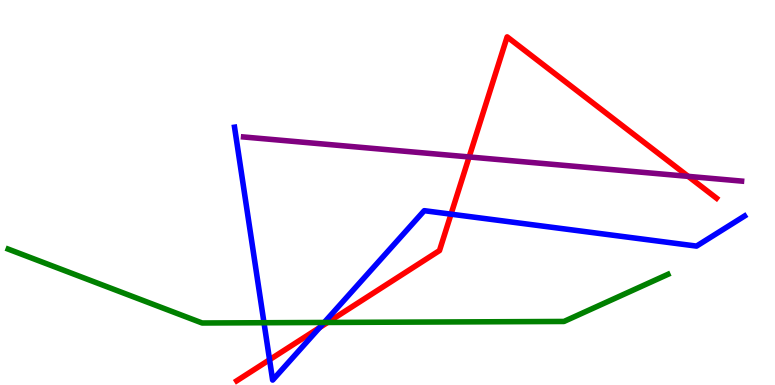[{'lines': ['blue', 'red'], 'intersections': [{'x': 3.48, 'y': 0.656}, {'x': 4.12, 'y': 1.49}, {'x': 5.82, 'y': 4.44}]}, {'lines': ['green', 'red'], 'intersections': [{'x': 4.23, 'y': 1.62}]}, {'lines': ['purple', 'red'], 'intersections': [{'x': 6.05, 'y': 5.92}, {'x': 8.88, 'y': 5.42}]}, {'lines': ['blue', 'green'], 'intersections': [{'x': 3.41, 'y': 1.62}, {'x': 4.18, 'y': 1.62}]}, {'lines': ['blue', 'purple'], 'intersections': []}, {'lines': ['green', 'purple'], 'intersections': []}]